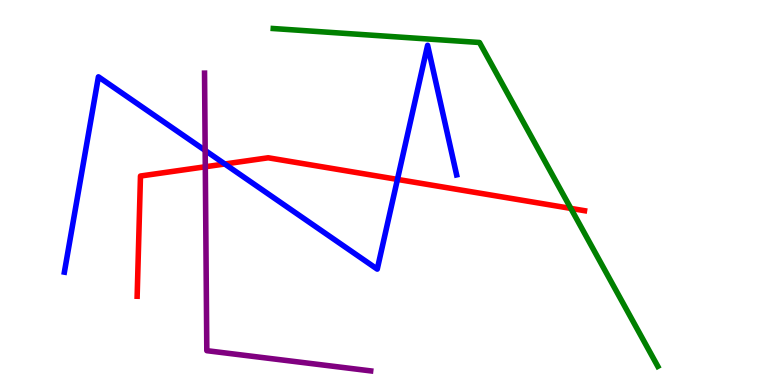[{'lines': ['blue', 'red'], 'intersections': [{'x': 2.9, 'y': 5.74}, {'x': 5.13, 'y': 5.34}]}, {'lines': ['green', 'red'], 'intersections': [{'x': 7.37, 'y': 4.59}]}, {'lines': ['purple', 'red'], 'intersections': [{'x': 2.65, 'y': 5.67}]}, {'lines': ['blue', 'green'], 'intersections': []}, {'lines': ['blue', 'purple'], 'intersections': [{'x': 2.65, 'y': 6.09}]}, {'lines': ['green', 'purple'], 'intersections': []}]